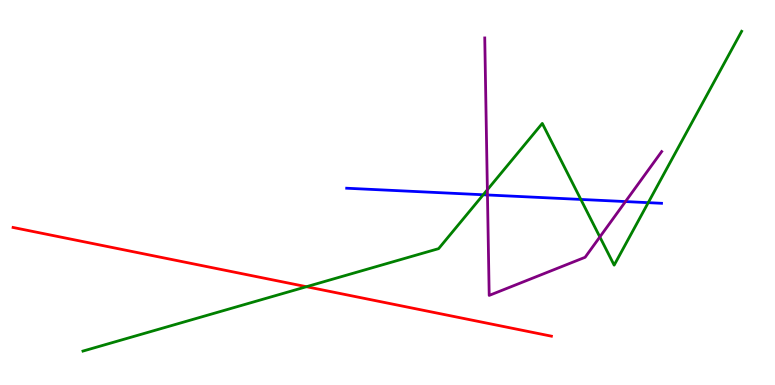[{'lines': ['blue', 'red'], 'intersections': []}, {'lines': ['green', 'red'], 'intersections': [{'x': 3.95, 'y': 2.55}]}, {'lines': ['purple', 'red'], 'intersections': []}, {'lines': ['blue', 'green'], 'intersections': [{'x': 6.24, 'y': 4.94}, {'x': 7.49, 'y': 4.82}, {'x': 8.36, 'y': 4.74}]}, {'lines': ['blue', 'purple'], 'intersections': [{'x': 6.29, 'y': 4.94}, {'x': 8.07, 'y': 4.76}]}, {'lines': ['green', 'purple'], 'intersections': [{'x': 6.29, 'y': 5.07}, {'x': 7.74, 'y': 3.85}]}]